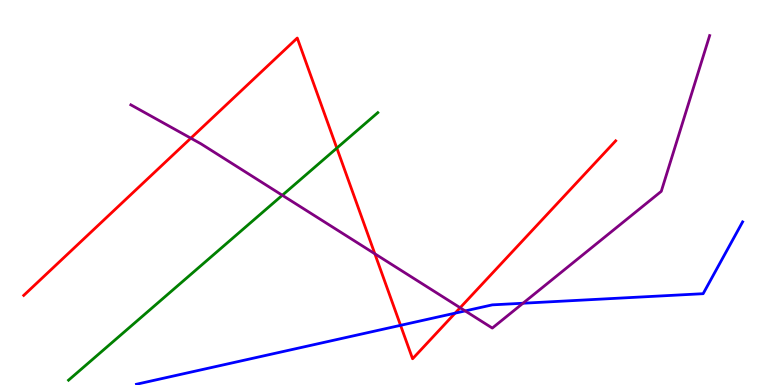[{'lines': ['blue', 'red'], 'intersections': [{'x': 5.17, 'y': 1.55}, {'x': 5.87, 'y': 1.87}]}, {'lines': ['green', 'red'], 'intersections': [{'x': 4.35, 'y': 6.15}]}, {'lines': ['purple', 'red'], 'intersections': [{'x': 2.46, 'y': 6.41}, {'x': 4.84, 'y': 3.41}, {'x': 5.94, 'y': 2.01}]}, {'lines': ['blue', 'green'], 'intersections': []}, {'lines': ['blue', 'purple'], 'intersections': [{'x': 6.0, 'y': 1.92}, {'x': 6.75, 'y': 2.12}]}, {'lines': ['green', 'purple'], 'intersections': [{'x': 3.64, 'y': 4.93}]}]